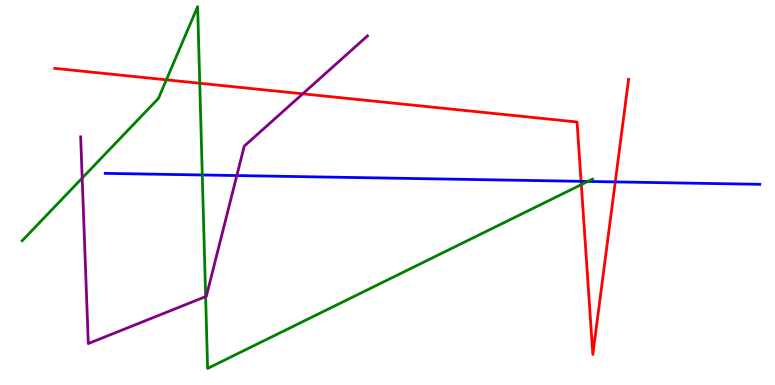[{'lines': ['blue', 'red'], 'intersections': [{'x': 7.5, 'y': 5.29}, {'x': 7.94, 'y': 5.28}]}, {'lines': ['green', 'red'], 'intersections': [{'x': 2.15, 'y': 7.93}, {'x': 2.58, 'y': 7.84}, {'x': 7.5, 'y': 5.2}]}, {'lines': ['purple', 'red'], 'intersections': [{'x': 3.91, 'y': 7.56}]}, {'lines': ['blue', 'green'], 'intersections': [{'x': 2.61, 'y': 5.45}, {'x': 7.58, 'y': 5.29}]}, {'lines': ['blue', 'purple'], 'intersections': [{'x': 3.06, 'y': 5.44}]}, {'lines': ['green', 'purple'], 'intersections': [{'x': 1.06, 'y': 5.38}, {'x': 2.65, 'y': 2.3}]}]